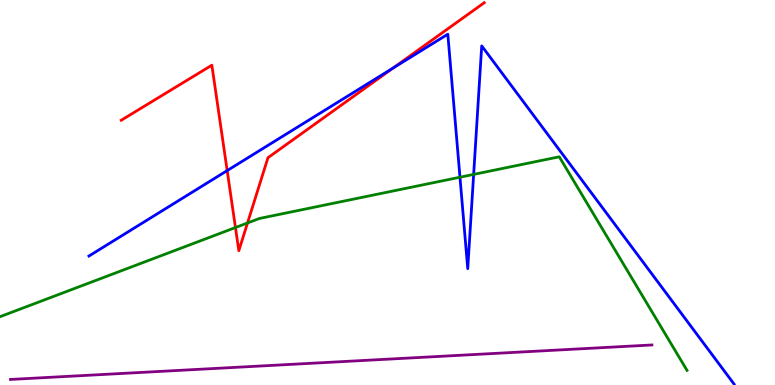[{'lines': ['blue', 'red'], 'intersections': [{'x': 2.93, 'y': 5.57}, {'x': 5.07, 'y': 8.23}]}, {'lines': ['green', 'red'], 'intersections': [{'x': 3.04, 'y': 4.09}, {'x': 3.19, 'y': 4.21}]}, {'lines': ['purple', 'red'], 'intersections': []}, {'lines': ['blue', 'green'], 'intersections': [{'x': 5.94, 'y': 5.4}, {'x': 6.11, 'y': 5.47}]}, {'lines': ['blue', 'purple'], 'intersections': []}, {'lines': ['green', 'purple'], 'intersections': []}]